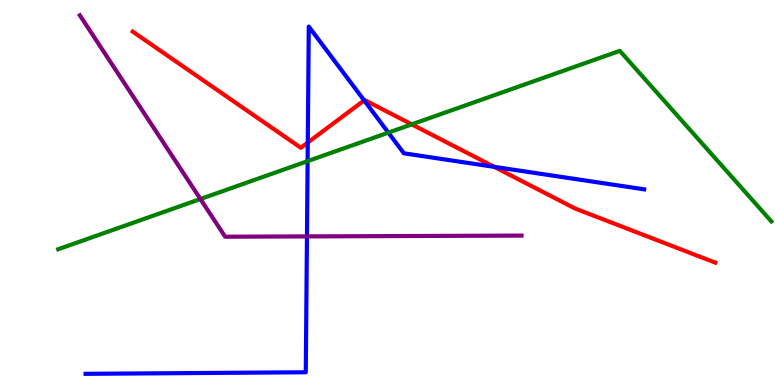[{'lines': ['blue', 'red'], 'intersections': [{'x': 3.97, 'y': 6.3}, {'x': 4.7, 'y': 7.39}, {'x': 6.38, 'y': 5.67}]}, {'lines': ['green', 'red'], 'intersections': [{'x': 5.31, 'y': 6.77}]}, {'lines': ['purple', 'red'], 'intersections': []}, {'lines': ['blue', 'green'], 'intersections': [{'x': 3.97, 'y': 5.81}, {'x': 5.01, 'y': 6.56}]}, {'lines': ['blue', 'purple'], 'intersections': [{'x': 3.96, 'y': 3.86}]}, {'lines': ['green', 'purple'], 'intersections': [{'x': 2.59, 'y': 4.83}]}]